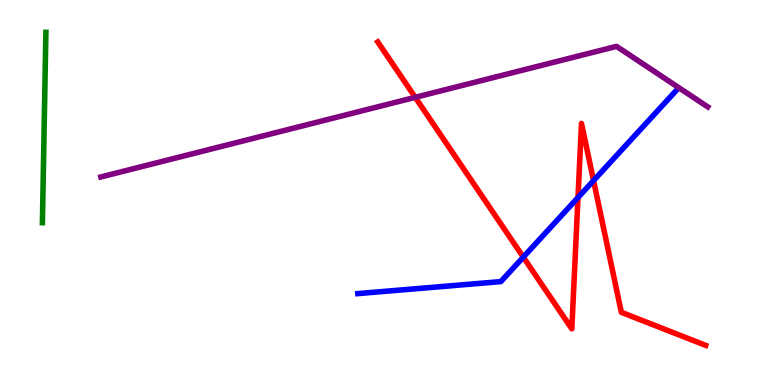[{'lines': ['blue', 'red'], 'intersections': [{'x': 6.75, 'y': 3.32}, {'x': 7.46, 'y': 4.87}, {'x': 7.66, 'y': 5.31}]}, {'lines': ['green', 'red'], 'intersections': []}, {'lines': ['purple', 'red'], 'intersections': [{'x': 5.36, 'y': 7.47}]}, {'lines': ['blue', 'green'], 'intersections': []}, {'lines': ['blue', 'purple'], 'intersections': []}, {'lines': ['green', 'purple'], 'intersections': []}]